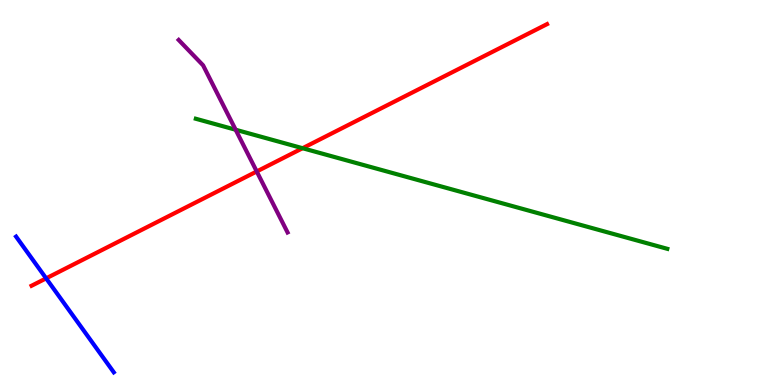[{'lines': ['blue', 'red'], 'intersections': [{'x': 0.595, 'y': 2.77}]}, {'lines': ['green', 'red'], 'intersections': [{'x': 3.9, 'y': 6.15}]}, {'lines': ['purple', 'red'], 'intersections': [{'x': 3.31, 'y': 5.55}]}, {'lines': ['blue', 'green'], 'intersections': []}, {'lines': ['blue', 'purple'], 'intersections': []}, {'lines': ['green', 'purple'], 'intersections': [{'x': 3.04, 'y': 6.63}]}]